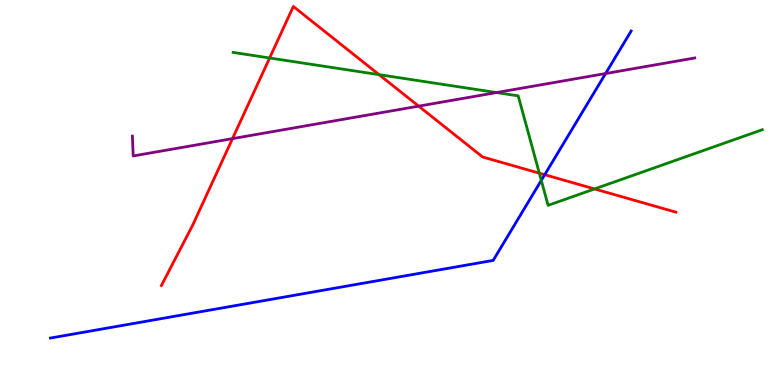[{'lines': ['blue', 'red'], 'intersections': [{'x': 7.03, 'y': 5.46}]}, {'lines': ['green', 'red'], 'intersections': [{'x': 3.48, 'y': 8.49}, {'x': 4.89, 'y': 8.06}, {'x': 6.96, 'y': 5.5}, {'x': 7.67, 'y': 5.09}]}, {'lines': ['purple', 'red'], 'intersections': [{'x': 3.0, 'y': 6.4}, {'x': 5.4, 'y': 7.24}]}, {'lines': ['blue', 'green'], 'intersections': [{'x': 6.98, 'y': 5.31}]}, {'lines': ['blue', 'purple'], 'intersections': [{'x': 7.81, 'y': 8.09}]}, {'lines': ['green', 'purple'], 'intersections': [{'x': 6.41, 'y': 7.6}]}]